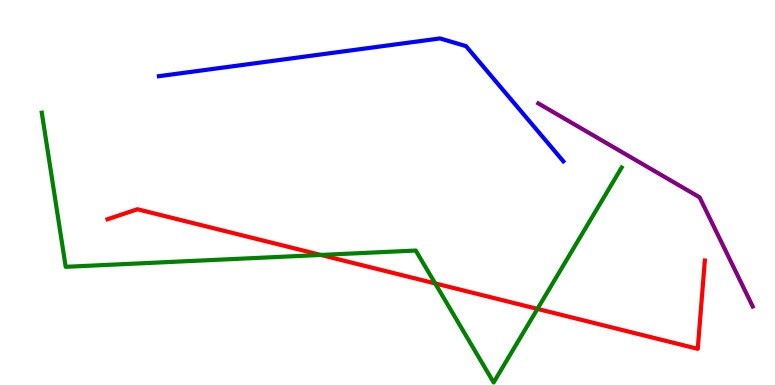[{'lines': ['blue', 'red'], 'intersections': []}, {'lines': ['green', 'red'], 'intersections': [{'x': 4.14, 'y': 3.38}, {'x': 5.62, 'y': 2.64}, {'x': 6.93, 'y': 1.98}]}, {'lines': ['purple', 'red'], 'intersections': []}, {'lines': ['blue', 'green'], 'intersections': []}, {'lines': ['blue', 'purple'], 'intersections': []}, {'lines': ['green', 'purple'], 'intersections': []}]